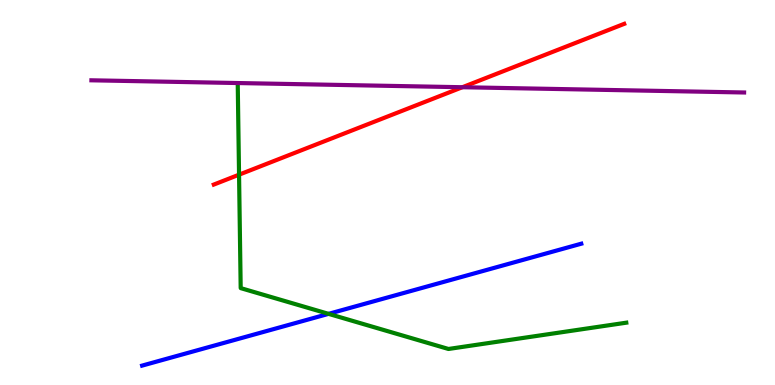[{'lines': ['blue', 'red'], 'intersections': []}, {'lines': ['green', 'red'], 'intersections': [{'x': 3.08, 'y': 5.46}]}, {'lines': ['purple', 'red'], 'intersections': [{'x': 5.97, 'y': 7.73}]}, {'lines': ['blue', 'green'], 'intersections': [{'x': 4.24, 'y': 1.85}]}, {'lines': ['blue', 'purple'], 'intersections': []}, {'lines': ['green', 'purple'], 'intersections': []}]